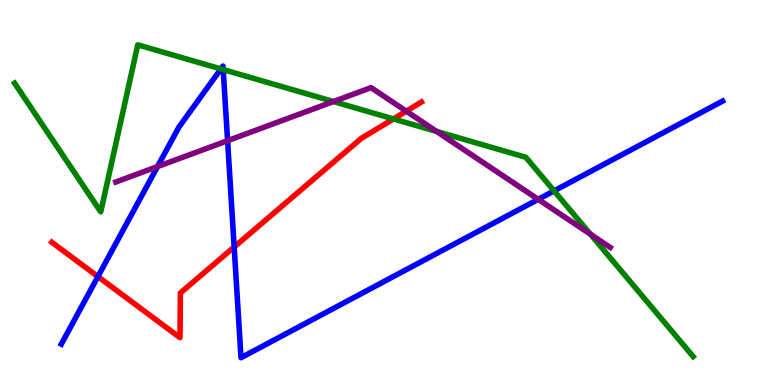[{'lines': ['blue', 'red'], 'intersections': [{'x': 1.26, 'y': 2.82}, {'x': 3.02, 'y': 3.58}]}, {'lines': ['green', 'red'], 'intersections': [{'x': 5.08, 'y': 6.91}]}, {'lines': ['purple', 'red'], 'intersections': [{'x': 5.24, 'y': 7.11}]}, {'lines': ['blue', 'green'], 'intersections': [{'x': 2.85, 'y': 8.21}, {'x': 2.88, 'y': 8.19}, {'x': 7.15, 'y': 5.04}]}, {'lines': ['blue', 'purple'], 'intersections': [{'x': 2.03, 'y': 5.67}, {'x': 2.94, 'y': 6.35}, {'x': 6.94, 'y': 4.82}]}, {'lines': ['green', 'purple'], 'intersections': [{'x': 4.3, 'y': 7.36}, {'x': 5.63, 'y': 6.59}, {'x': 7.62, 'y': 3.92}]}]